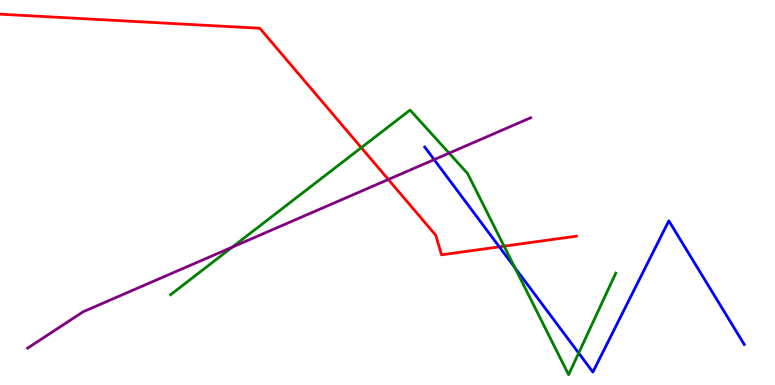[{'lines': ['blue', 'red'], 'intersections': [{'x': 6.44, 'y': 3.59}]}, {'lines': ['green', 'red'], 'intersections': [{'x': 4.66, 'y': 6.16}, {'x': 6.5, 'y': 3.61}]}, {'lines': ['purple', 'red'], 'intersections': [{'x': 5.01, 'y': 5.34}]}, {'lines': ['blue', 'green'], 'intersections': [{'x': 6.64, 'y': 3.05}, {'x': 7.47, 'y': 0.83}]}, {'lines': ['blue', 'purple'], 'intersections': [{'x': 5.6, 'y': 5.85}]}, {'lines': ['green', 'purple'], 'intersections': [{'x': 3.0, 'y': 3.58}, {'x': 5.79, 'y': 6.02}]}]